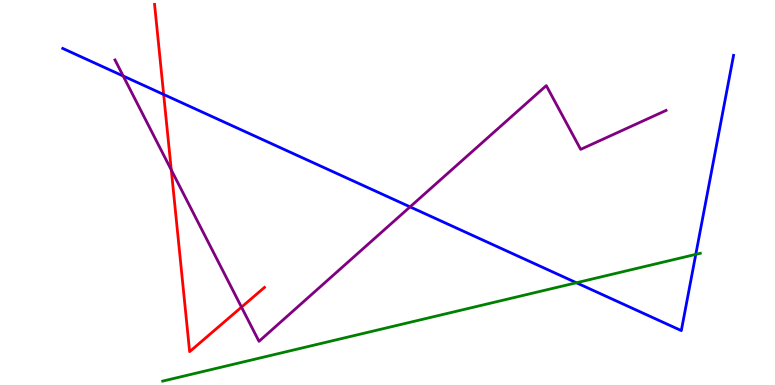[{'lines': ['blue', 'red'], 'intersections': [{'x': 2.11, 'y': 7.55}]}, {'lines': ['green', 'red'], 'intersections': []}, {'lines': ['purple', 'red'], 'intersections': [{'x': 2.21, 'y': 5.59}, {'x': 3.12, 'y': 2.02}]}, {'lines': ['blue', 'green'], 'intersections': [{'x': 7.44, 'y': 2.66}, {'x': 8.98, 'y': 3.39}]}, {'lines': ['blue', 'purple'], 'intersections': [{'x': 1.59, 'y': 8.03}, {'x': 5.29, 'y': 4.63}]}, {'lines': ['green', 'purple'], 'intersections': []}]